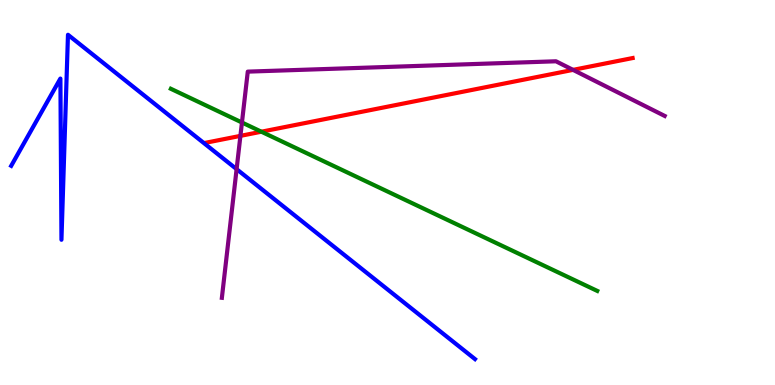[{'lines': ['blue', 'red'], 'intersections': []}, {'lines': ['green', 'red'], 'intersections': [{'x': 3.37, 'y': 6.58}]}, {'lines': ['purple', 'red'], 'intersections': [{'x': 3.1, 'y': 6.47}, {'x': 7.39, 'y': 8.19}]}, {'lines': ['blue', 'green'], 'intersections': []}, {'lines': ['blue', 'purple'], 'intersections': [{'x': 3.05, 'y': 5.61}]}, {'lines': ['green', 'purple'], 'intersections': [{'x': 3.12, 'y': 6.82}]}]